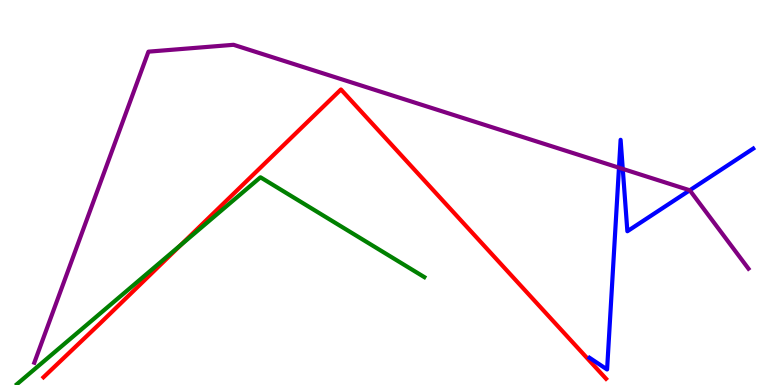[{'lines': ['blue', 'red'], 'intersections': []}, {'lines': ['green', 'red'], 'intersections': [{'x': 2.33, 'y': 3.64}]}, {'lines': ['purple', 'red'], 'intersections': []}, {'lines': ['blue', 'green'], 'intersections': []}, {'lines': ['blue', 'purple'], 'intersections': [{'x': 7.99, 'y': 5.64}, {'x': 8.04, 'y': 5.61}, {'x': 8.9, 'y': 5.06}]}, {'lines': ['green', 'purple'], 'intersections': []}]